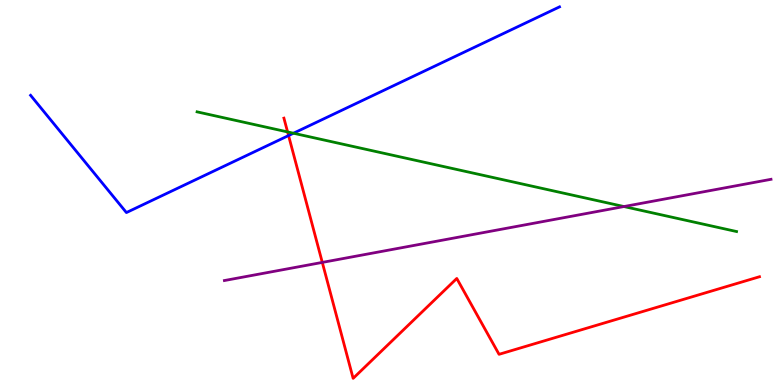[{'lines': ['blue', 'red'], 'intersections': [{'x': 3.72, 'y': 6.48}]}, {'lines': ['green', 'red'], 'intersections': [{'x': 3.71, 'y': 6.57}]}, {'lines': ['purple', 'red'], 'intersections': [{'x': 4.16, 'y': 3.18}]}, {'lines': ['blue', 'green'], 'intersections': [{'x': 3.79, 'y': 6.54}]}, {'lines': ['blue', 'purple'], 'intersections': []}, {'lines': ['green', 'purple'], 'intersections': [{'x': 8.05, 'y': 4.64}]}]